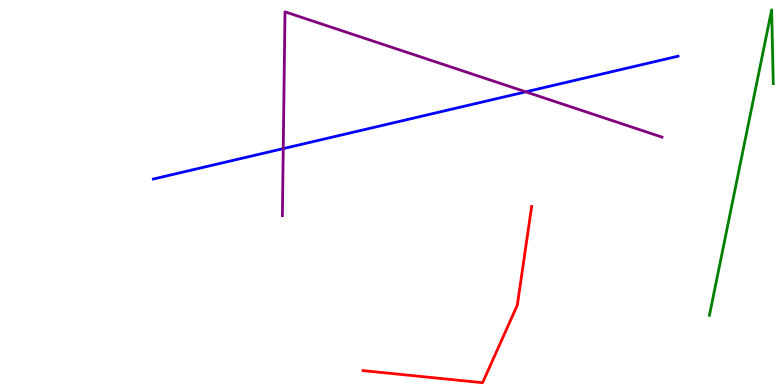[{'lines': ['blue', 'red'], 'intersections': []}, {'lines': ['green', 'red'], 'intersections': []}, {'lines': ['purple', 'red'], 'intersections': []}, {'lines': ['blue', 'green'], 'intersections': []}, {'lines': ['blue', 'purple'], 'intersections': [{'x': 3.65, 'y': 6.14}, {'x': 6.78, 'y': 7.61}]}, {'lines': ['green', 'purple'], 'intersections': []}]